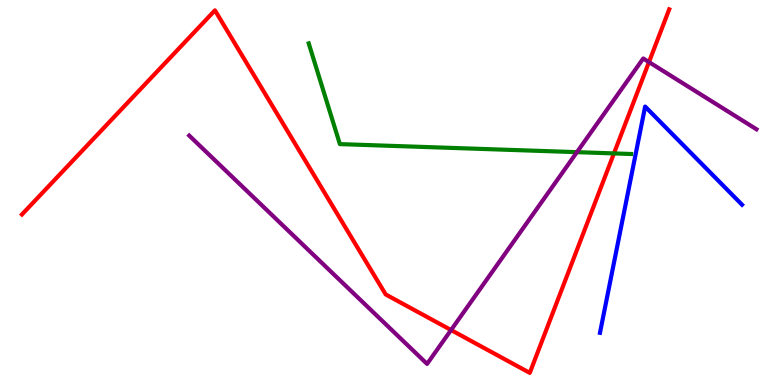[{'lines': ['blue', 'red'], 'intersections': []}, {'lines': ['green', 'red'], 'intersections': [{'x': 7.92, 'y': 6.02}]}, {'lines': ['purple', 'red'], 'intersections': [{'x': 5.82, 'y': 1.43}, {'x': 8.37, 'y': 8.39}]}, {'lines': ['blue', 'green'], 'intersections': []}, {'lines': ['blue', 'purple'], 'intersections': []}, {'lines': ['green', 'purple'], 'intersections': [{'x': 7.44, 'y': 6.05}]}]